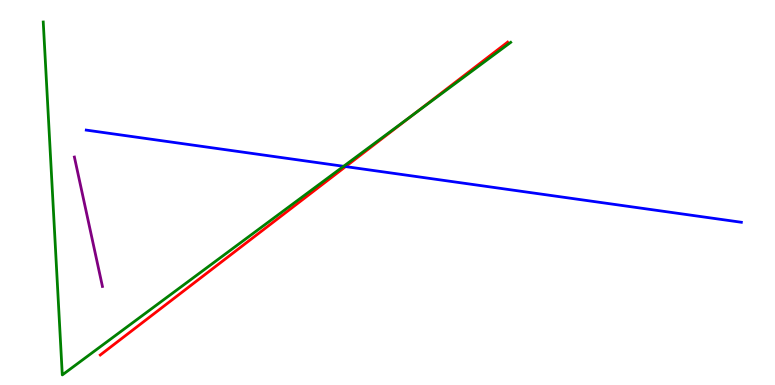[{'lines': ['blue', 'red'], 'intersections': [{'x': 4.46, 'y': 5.67}]}, {'lines': ['green', 'red'], 'intersections': [{'x': 5.33, 'y': 7.02}]}, {'lines': ['purple', 'red'], 'intersections': []}, {'lines': ['blue', 'green'], 'intersections': [{'x': 4.43, 'y': 5.68}]}, {'lines': ['blue', 'purple'], 'intersections': []}, {'lines': ['green', 'purple'], 'intersections': []}]